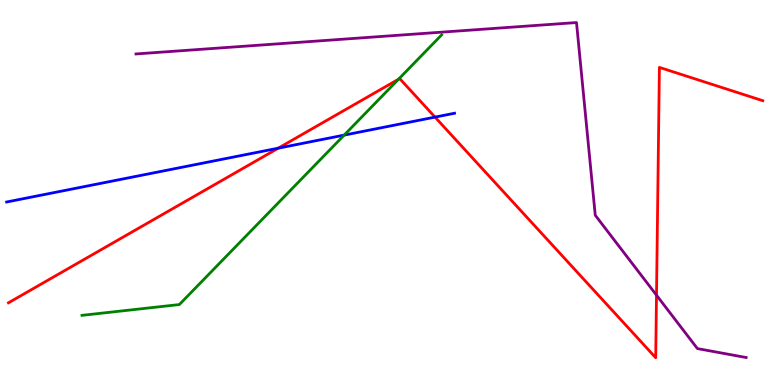[{'lines': ['blue', 'red'], 'intersections': [{'x': 3.59, 'y': 6.15}, {'x': 5.61, 'y': 6.96}]}, {'lines': ['green', 'red'], 'intersections': [{'x': 5.14, 'y': 7.94}]}, {'lines': ['purple', 'red'], 'intersections': [{'x': 8.47, 'y': 2.33}]}, {'lines': ['blue', 'green'], 'intersections': [{'x': 4.44, 'y': 6.49}]}, {'lines': ['blue', 'purple'], 'intersections': []}, {'lines': ['green', 'purple'], 'intersections': []}]